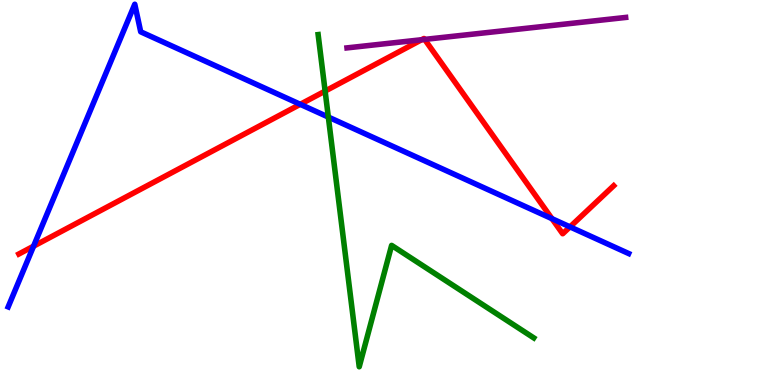[{'lines': ['blue', 'red'], 'intersections': [{'x': 0.433, 'y': 3.61}, {'x': 3.87, 'y': 7.29}, {'x': 7.12, 'y': 4.32}, {'x': 7.35, 'y': 4.11}]}, {'lines': ['green', 'red'], 'intersections': [{'x': 4.2, 'y': 7.63}]}, {'lines': ['purple', 'red'], 'intersections': [{'x': 5.44, 'y': 8.97}, {'x': 5.48, 'y': 8.98}]}, {'lines': ['blue', 'green'], 'intersections': [{'x': 4.24, 'y': 6.96}]}, {'lines': ['blue', 'purple'], 'intersections': []}, {'lines': ['green', 'purple'], 'intersections': []}]